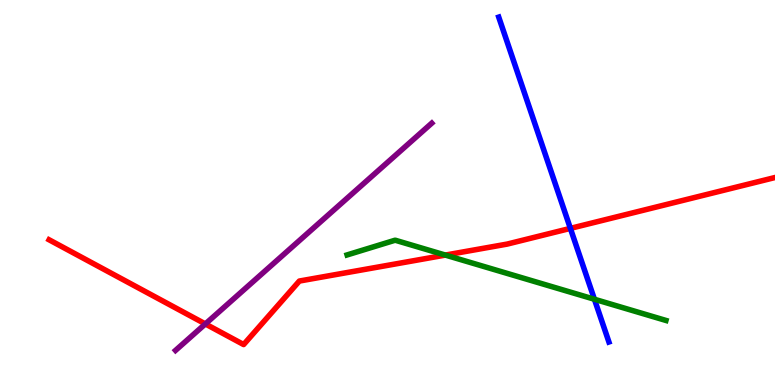[{'lines': ['blue', 'red'], 'intersections': [{'x': 7.36, 'y': 4.07}]}, {'lines': ['green', 'red'], 'intersections': [{'x': 5.75, 'y': 3.37}]}, {'lines': ['purple', 'red'], 'intersections': [{'x': 2.65, 'y': 1.59}]}, {'lines': ['blue', 'green'], 'intersections': [{'x': 7.67, 'y': 2.23}]}, {'lines': ['blue', 'purple'], 'intersections': []}, {'lines': ['green', 'purple'], 'intersections': []}]